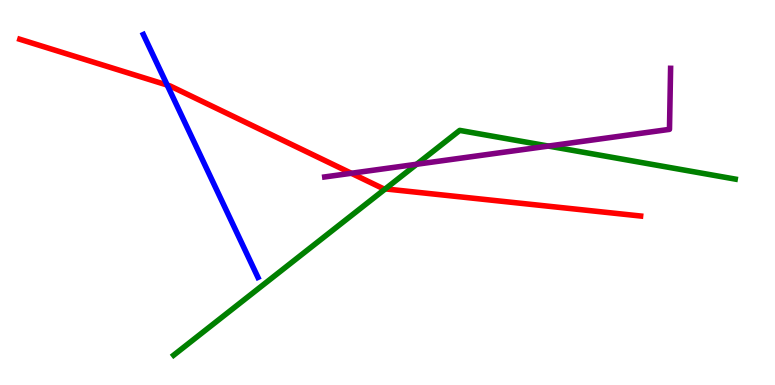[{'lines': ['blue', 'red'], 'intersections': [{'x': 2.16, 'y': 7.79}]}, {'lines': ['green', 'red'], 'intersections': [{'x': 4.97, 'y': 5.09}]}, {'lines': ['purple', 'red'], 'intersections': [{'x': 4.53, 'y': 5.5}]}, {'lines': ['blue', 'green'], 'intersections': []}, {'lines': ['blue', 'purple'], 'intersections': []}, {'lines': ['green', 'purple'], 'intersections': [{'x': 5.38, 'y': 5.73}, {'x': 7.08, 'y': 6.21}]}]